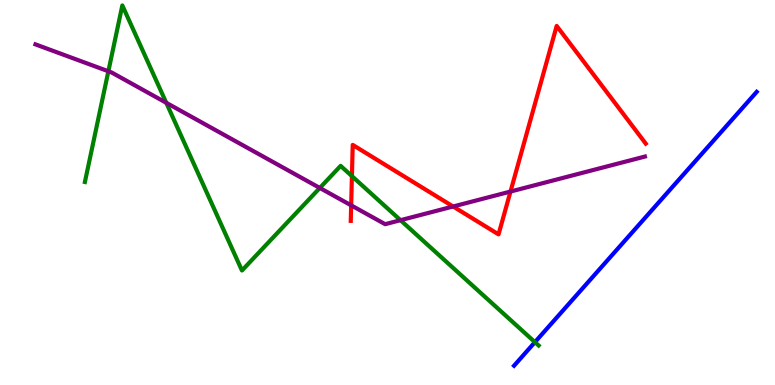[{'lines': ['blue', 'red'], 'intersections': []}, {'lines': ['green', 'red'], 'intersections': [{'x': 4.54, 'y': 5.43}]}, {'lines': ['purple', 'red'], 'intersections': [{'x': 4.53, 'y': 4.67}, {'x': 5.85, 'y': 4.64}, {'x': 6.59, 'y': 5.02}]}, {'lines': ['blue', 'green'], 'intersections': [{'x': 6.9, 'y': 1.11}]}, {'lines': ['blue', 'purple'], 'intersections': []}, {'lines': ['green', 'purple'], 'intersections': [{'x': 1.4, 'y': 8.15}, {'x': 2.15, 'y': 7.33}, {'x': 4.13, 'y': 5.12}, {'x': 5.17, 'y': 4.28}]}]